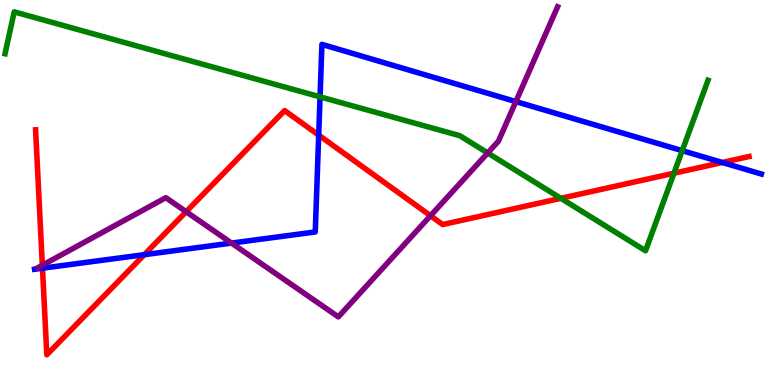[{'lines': ['blue', 'red'], 'intersections': [{'x': 0.548, 'y': 3.03}, {'x': 1.86, 'y': 3.39}, {'x': 4.11, 'y': 6.49}, {'x': 9.32, 'y': 5.78}]}, {'lines': ['green', 'red'], 'intersections': [{'x': 7.24, 'y': 4.85}, {'x': 8.7, 'y': 5.5}]}, {'lines': ['purple', 'red'], 'intersections': [{'x': 0.546, 'y': 3.11}, {'x': 2.4, 'y': 4.5}, {'x': 5.55, 'y': 4.4}]}, {'lines': ['blue', 'green'], 'intersections': [{'x': 4.13, 'y': 7.48}, {'x': 8.8, 'y': 6.09}]}, {'lines': ['blue', 'purple'], 'intersections': [{'x': 2.99, 'y': 3.69}, {'x': 6.66, 'y': 7.36}]}, {'lines': ['green', 'purple'], 'intersections': [{'x': 6.29, 'y': 6.03}]}]